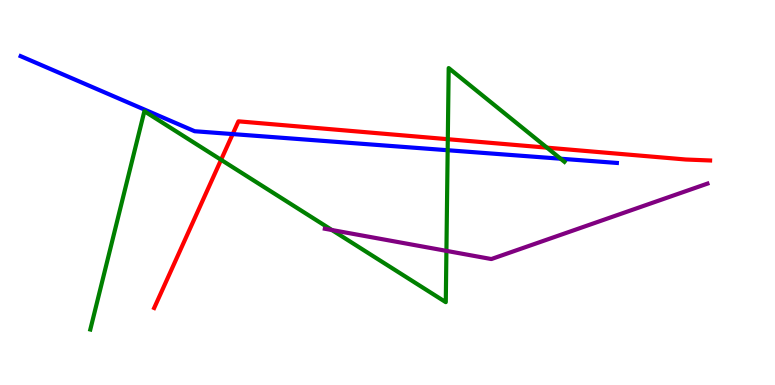[{'lines': ['blue', 'red'], 'intersections': [{'x': 3.0, 'y': 6.52}]}, {'lines': ['green', 'red'], 'intersections': [{'x': 2.85, 'y': 5.85}, {'x': 5.78, 'y': 6.38}, {'x': 7.06, 'y': 6.16}]}, {'lines': ['purple', 'red'], 'intersections': []}, {'lines': ['blue', 'green'], 'intersections': [{'x': 5.78, 'y': 6.1}, {'x': 7.23, 'y': 5.88}]}, {'lines': ['blue', 'purple'], 'intersections': []}, {'lines': ['green', 'purple'], 'intersections': [{'x': 4.28, 'y': 4.03}, {'x': 5.76, 'y': 3.48}]}]